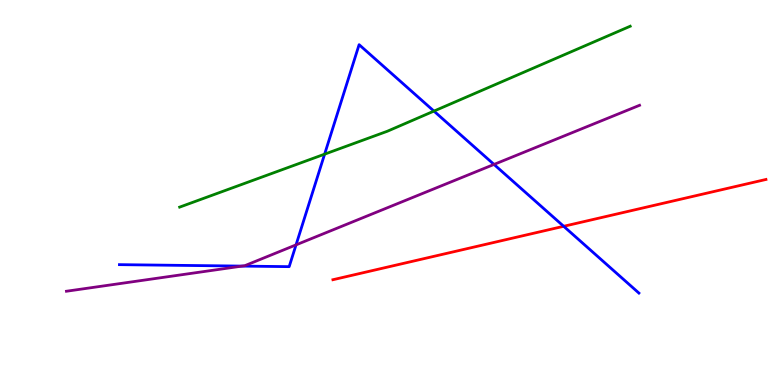[{'lines': ['blue', 'red'], 'intersections': [{'x': 7.27, 'y': 4.12}]}, {'lines': ['green', 'red'], 'intersections': []}, {'lines': ['purple', 'red'], 'intersections': []}, {'lines': ['blue', 'green'], 'intersections': [{'x': 4.19, 'y': 6.0}, {'x': 5.6, 'y': 7.11}]}, {'lines': ['blue', 'purple'], 'intersections': [{'x': 3.12, 'y': 3.09}, {'x': 3.82, 'y': 3.64}, {'x': 6.37, 'y': 5.73}]}, {'lines': ['green', 'purple'], 'intersections': []}]